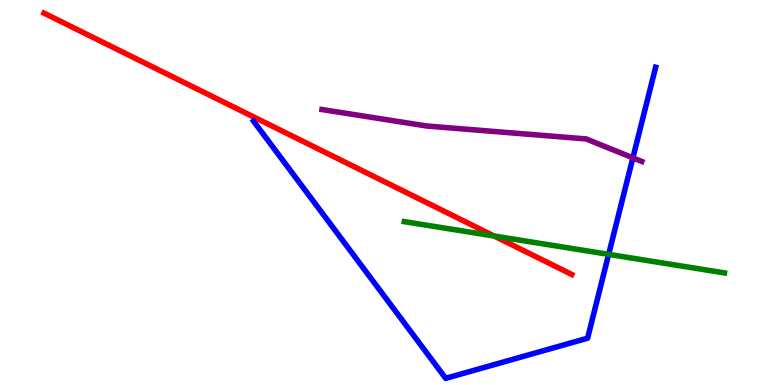[{'lines': ['blue', 'red'], 'intersections': []}, {'lines': ['green', 'red'], 'intersections': [{'x': 6.38, 'y': 3.87}]}, {'lines': ['purple', 'red'], 'intersections': []}, {'lines': ['blue', 'green'], 'intersections': [{'x': 7.85, 'y': 3.39}]}, {'lines': ['blue', 'purple'], 'intersections': [{'x': 8.17, 'y': 5.9}]}, {'lines': ['green', 'purple'], 'intersections': []}]